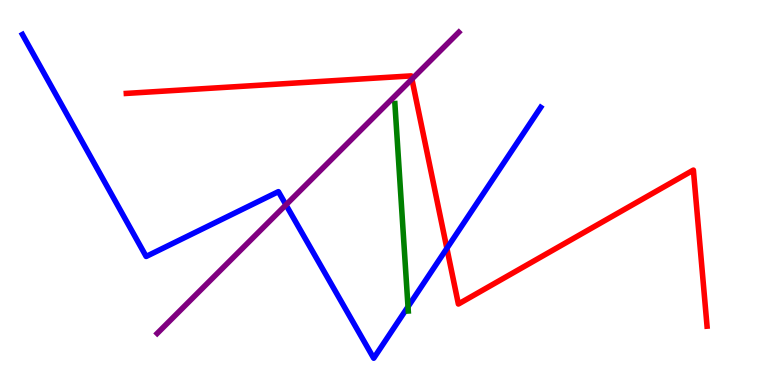[{'lines': ['blue', 'red'], 'intersections': [{'x': 5.77, 'y': 3.55}]}, {'lines': ['green', 'red'], 'intersections': []}, {'lines': ['purple', 'red'], 'intersections': [{'x': 5.31, 'y': 7.95}]}, {'lines': ['blue', 'green'], 'intersections': [{'x': 5.26, 'y': 2.03}]}, {'lines': ['blue', 'purple'], 'intersections': [{'x': 3.69, 'y': 4.68}]}, {'lines': ['green', 'purple'], 'intersections': []}]